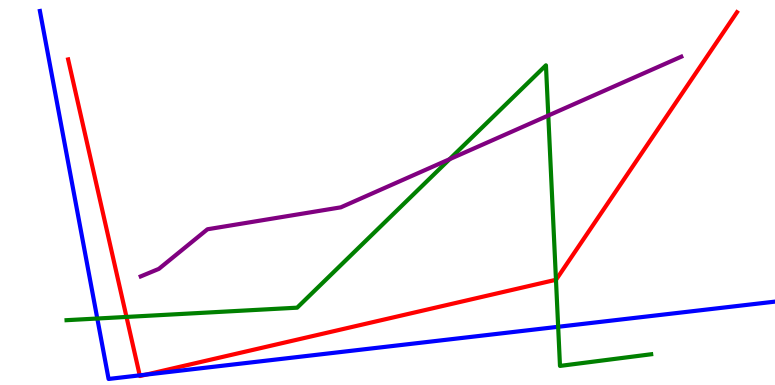[{'lines': ['blue', 'red'], 'intersections': [{'x': 1.8, 'y': 0.251}, {'x': 1.89, 'y': 0.27}]}, {'lines': ['green', 'red'], 'intersections': [{'x': 1.63, 'y': 1.77}, {'x': 7.17, 'y': 2.73}]}, {'lines': ['purple', 'red'], 'intersections': []}, {'lines': ['blue', 'green'], 'intersections': [{'x': 1.26, 'y': 1.73}, {'x': 7.2, 'y': 1.51}]}, {'lines': ['blue', 'purple'], 'intersections': []}, {'lines': ['green', 'purple'], 'intersections': [{'x': 5.8, 'y': 5.86}, {'x': 7.07, 'y': 7.0}]}]